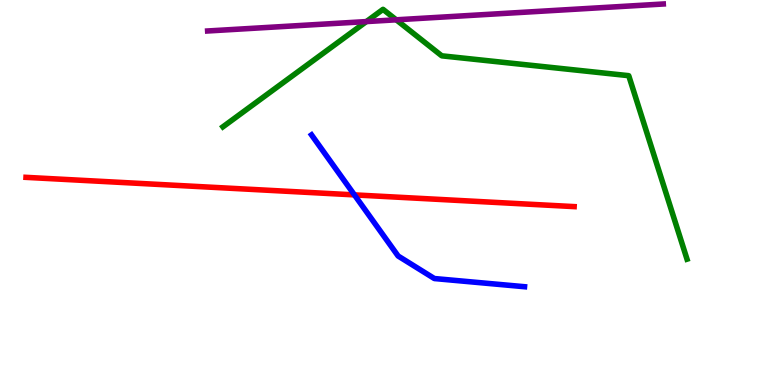[{'lines': ['blue', 'red'], 'intersections': [{'x': 4.57, 'y': 4.94}]}, {'lines': ['green', 'red'], 'intersections': []}, {'lines': ['purple', 'red'], 'intersections': []}, {'lines': ['blue', 'green'], 'intersections': []}, {'lines': ['blue', 'purple'], 'intersections': []}, {'lines': ['green', 'purple'], 'intersections': [{'x': 4.73, 'y': 9.44}, {'x': 5.11, 'y': 9.49}]}]